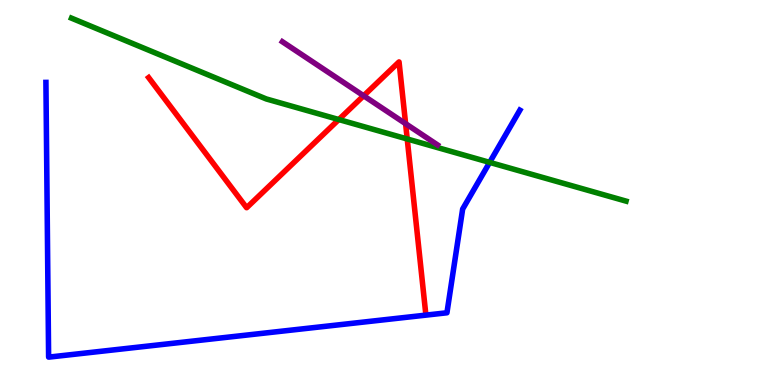[{'lines': ['blue', 'red'], 'intersections': []}, {'lines': ['green', 'red'], 'intersections': [{'x': 4.37, 'y': 6.89}, {'x': 5.25, 'y': 6.39}]}, {'lines': ['purple', 'red'], 'intersections': [{'x': 4.69, 'y': 7.51}, {'x': 5.23, 'y': 6.79}]}, {'lines': ['blue', 'green'], 'intersections': [{'x': 6.32, 'y': 5.78}]}, {'lines': ['blue', 'purple'], 'intersections': []}, {'lines': ['green', 'purple'], 'intersections': []}]